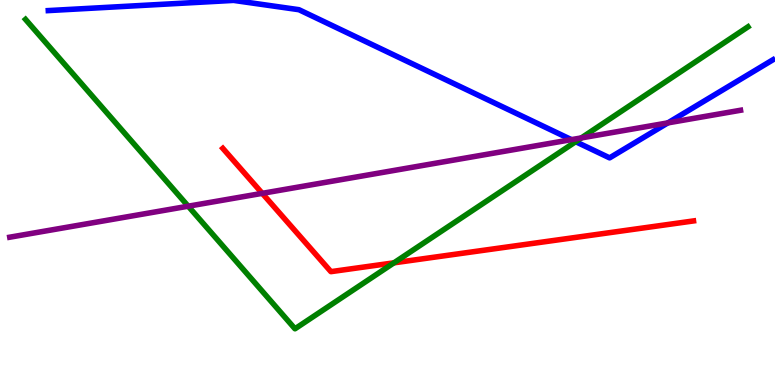[{'lines': ['blue', 'red'], 'intersections': []}, {'lines': ['green', 'red'], 'intersections': [{'x': 5.08, 'y': 3.17}]}, {'lines': ['purple', 'red'], 'intersections': [{'x': 3.38, 'y': 4.98}]}, {'lines': ['blue', 'green'], 'intersections': [{'x': 7.43, 'y': 6.32}]}, {'lines': ['blue', 'purple'], 'intersections': [{'x': 7.37, 'y': 6.37}, {'x': 8.62, 'y': 6.81}]}, {'lines': ['green', 'purple'], 'intersections': [{'x': 2.43, 'y': 4.64}, {'x': 7.5, 'y': 6.42}]}]